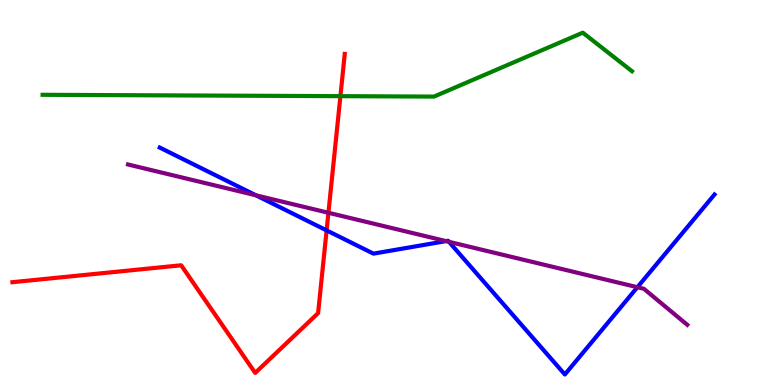[{'lines': ['blue', 'red'], 'intersections': [{'x': 4.21, 'y': 4.02}]}, {'lines': ['green', 'red'], 'intersections': [{'x': 4.39, 'y': 7.5}]}, {'lines': ['purple', 'red'], 'intersections': [{'x': 4.24, 'y': 4.47}]}, {'lines': ['blue', 'green'], 'intersections': []}, {'lines': ['blue', 'purple'], 'intersections': [{'x': 3.3, 'y': 4.93}, {'x': 5.75, 'y': 3.74}, {'x': 5.79, 'y': 3.72}, {'x': 8.22, 'y': 2.54}]}, {'lines': ['green', 'purple'], 'intersections': []}]